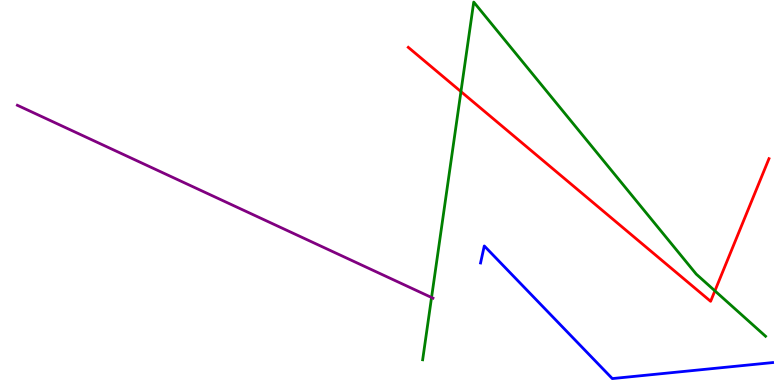[{'lines': ['blue', 'red'], 'intersections': []}, {'lines': ['green', 'red'], 'intersections': [{'x': 5.95, 'y': 7.62}, {'x': 9.22, 'y': 2.45}]}, {'lines': ['purple', 'red'], 'intersections': []}, {'lines': ['blue', 'green'], 'intersections': []}, {'lines': ['blue', 'purple'], 'intersections': []}, {'lines': ['green', 'purple'], 'intersections': [{'x': 5.57, 'y': 2.27}]}]